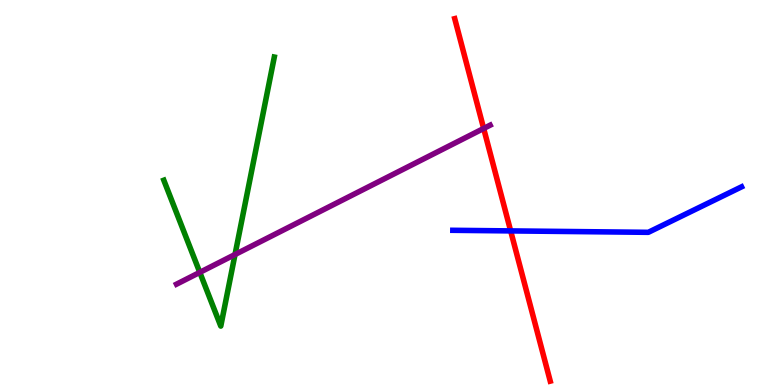[{'lines': ['blue', 'red'], 'intersections': [{'x': 6.59, 'y': 4.0}]}, {'lines': ['green', 'red'], 'intersections': []}, {'lines': ['purple', 'red'], 'intersections': [{'x': 6.24, 'y': 6.66}]}, {'lines': ['blue', 'green'], 'intersections': []}, {'lines': ['blue', 'purple'], 'intersections': []}, {'lines': ['green', 'purple'], 'intersections': [{'x': 2.58, 'y': 2.93}, {'x': 3.03, 'y': 3.39}]}]